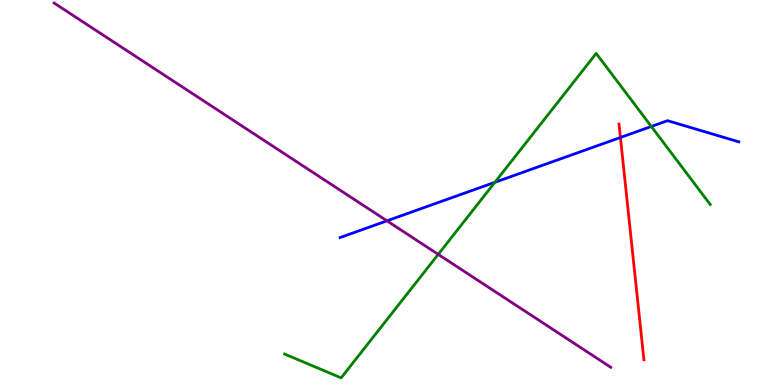[{'lines': ['blue', 'red'], 'intersections': [{'x': 8.01, 'y': 6.43}]}, {'lines': ['green', 'red'], 'intersections': []}, {'lines': ['purple', 'red'], 'intersections': []}, {'lines': ['blue', 'green'], 'intersections': [{'x': 6.39, 'y': 5.26}, {'x': 8.4, 'y': 6.72}]}, {'lines': ['blue', 'purple'], 'intersections': [{'x': 4.99, 'y': 4.26}]}, {'lines': ['green', 'purple'], 'intersections': [{'x': 5.65, 'y': 3.39}]}]